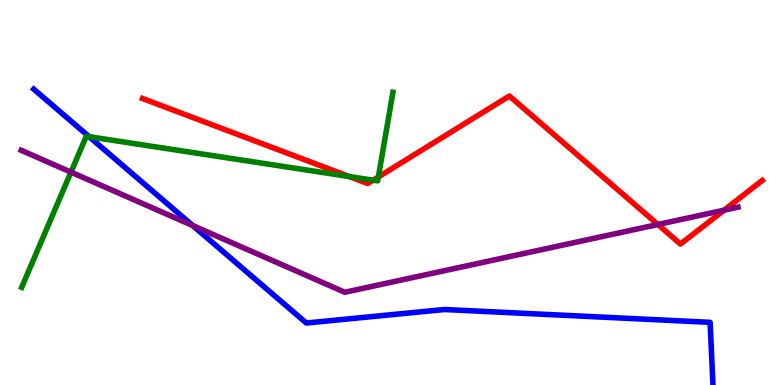[{'lines': ['blue', 'red'], 'intersections': []}, {'lines': ['green', 'red'], 'intersections': [{'x': 4.51, 'y': 5.41}, {'x': 4.81, 'y': 5.32}, {'x': 4.88, 'y': 5.4}]}, {'lines': ['purple', 'red'], 'intersections': [{'x': 8.49, 'y': 4.17}, {'x': 9.34, 'y': 4.54}]}, {'lines': ['blue', 'green'], 'intersections': [{'x': 1.15, 'y': 6.45}]}, {'lines': ['blue', 'purple'], 'intersections': [{'x': 2.49, 'y': 4.14}]}, {'lines': ['green', 'purple'], 'intersections': [{'x': 0.916, 'y': 5.53}]}]